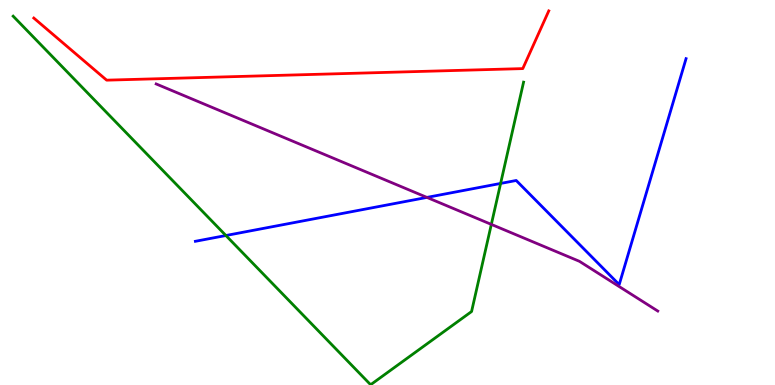[{'lines': ['blue', 'red'], 'intersections': []}, {'lines': ['green', 'red'], 'intersections': []}, {'lines': ['purple', 'red'], 'intersections': []}, {'lines': ['blue', 'green'], 'intersections': [{'x': 2.91, 'y': 3.88}, {'x': 6.46, 'y': 5.24}]}, {'lines': ['blue', 'purple'], 'intersections': [{'x': 5.51, 'y': 4.87}]}, {'lines': ['green', 'purple'], 'intersections': [{'x': 6.34, 'y': 4.17}]}]